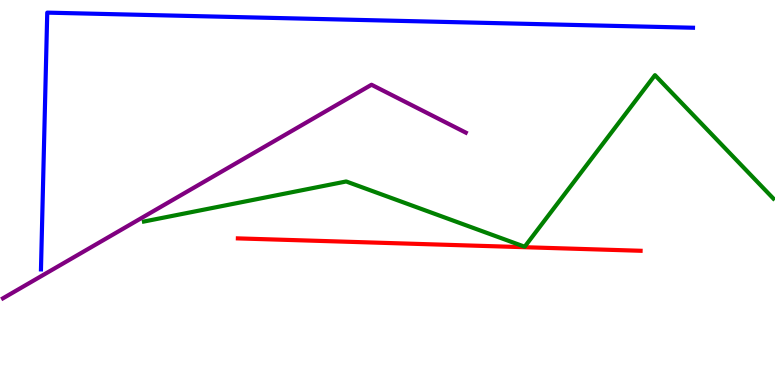[{'lines': ['blue', 'red'], 'intersections': []}, {'lines': ['green', 'red'], 'intersections': []}, {'lines': ['purple', 'red'], 'intersections': []}, {'lines': ['blue', 'green'], 'intersections': []}, {'lines': ['blue', 'purple'], 'intersections': []}, {'lines': ['green', 'purple'], 'intersections': []}]